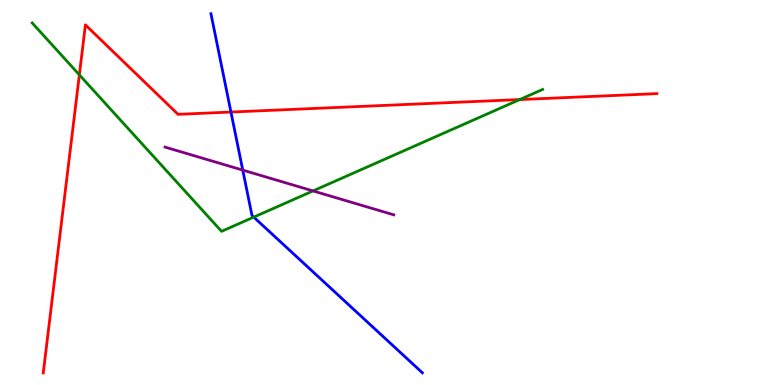[{'lines': ['blue', 'red'], 'intersections': [{'x': 2.98, 'y': 7.09}]}, {'lines': ['green', 'red'], 'intersections': [{'x': 1.02, 'y': 8.06}, {'x': 6.71, 'y': 7.41}]}, {'lines': ['purple', 'red'], 'intersections': []}, {'lines': ['blue', 'green'], 'intersections': [{'x': 3.27, 'y': 4.36}]}, {'lines': ['blue', 'purple'], 'intersections': [{'x': 3.13, 'y': 5.58}]}, {'lines': ['green', 'purple'], 'intersections': [{'x': 4.04, 'y': 5.04}]}]